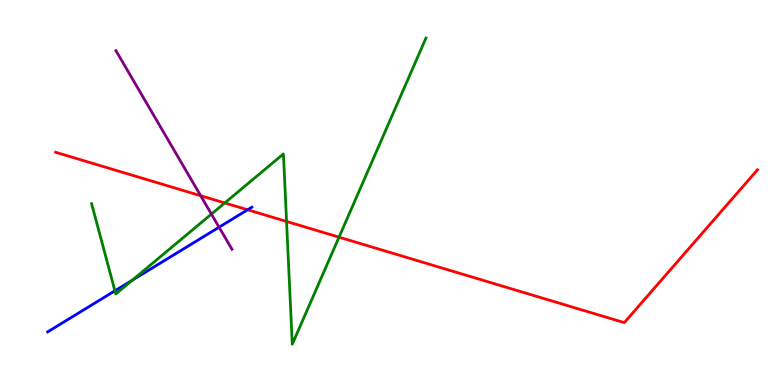[{'lines': ['blue', 'red'], 'intersections': [{'x': 3.19, 'y': 4.55}]}, {'lines': ['green', 'red'], 'intersections': [{'x': 2.9, 'y': 4.73}, {'x': 3.7, 'y': 4.25}, {'x': 4.37, 'y': 3.84}]}, {'lines': ['purple', 'red'], 'intersections': [{'x': 2.59, 'y': 4.92}]}, {'lines': ['blue', 'green'], 'intersections': [{'x': 1.48, 'y': 2.45}, {'x': 1.71, 'y': 2.72}]}, {'lines': ['blue', 'purple'], 'intersections': [{'x': 2.83, 'y': 4.1}]}, {'lines': ['green', 'purple'], 'intersections': [{'x': 2.73, 'y': 4.44}]}]